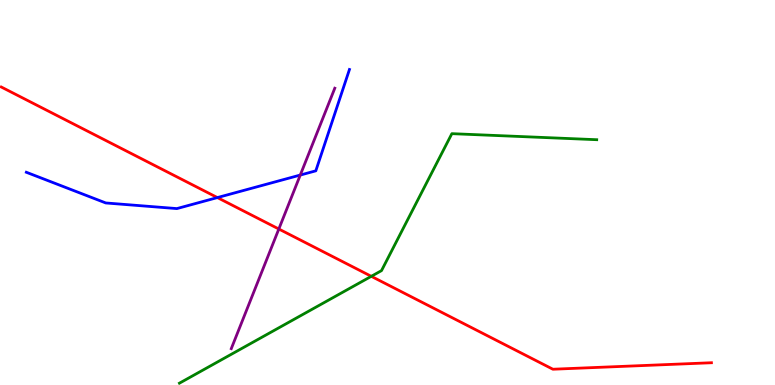[{'lines': ['blue', 'red'], 'intersections': [{'x': 2.81, 'y': 4.87}]}, {'lines': ['green', 'red'], 'intersections': [{'x': 4.79, 'y': 2.82}]}, {'lines': ['purple', 'red'], 'intersections': [{'x': 3.6, 'y': 4.05}]}, {'lines': ['blue', 'green'], 'intersections': []}, {'lines': ['blue', 'purple'], 'intersections': [{'x': 3.87, 'y': 5.45}]}, {'lines': ['green', 'purple'], 'intersections': []}]